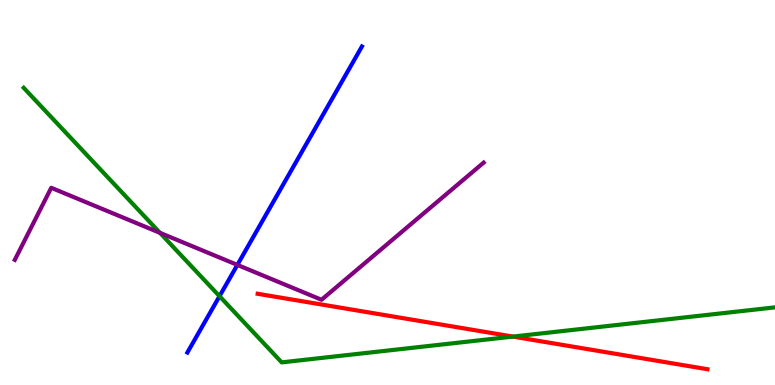[{'lines': ['blue', 'red'], 'intersections': []}, {'lines': ['green', 'red'], 'intersections': [{'x': 6.62, 'y': 1.26}]}, {'lines': ['purple', 'red'], 'intersections': []}, {'lines': ['blue', 'green'], 'intersections': [{'x': 2.83, 'y': 2.31}]}, {'lines': ['blue', 'purple'], 'intersections': [{'x': 3.06, 'y': 3.12}]}, {'lines': ['green', 'purple'], 'intersections': [{'x': 2.06, 'y': 3.95}]}]